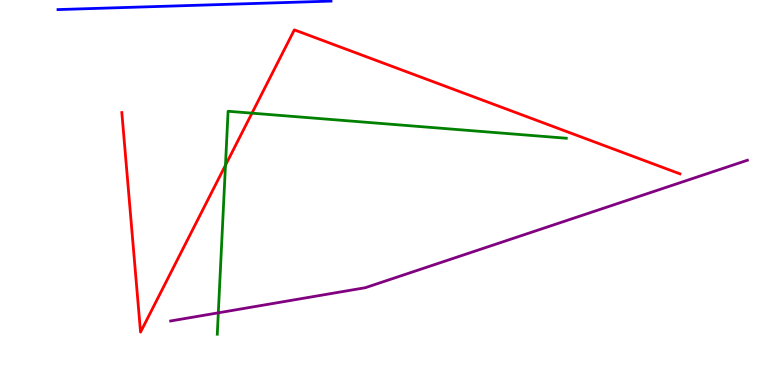[{'lines': ['blue', 'red'], 'intersections': []}, {'lines': ['green', 'red'], 'intersections': [{'x': 2.91, 'y': 5.71}, {'x': 3.25, 'y': 7.06}]}, {'lines': ['purple', 'red'], 'intersections': []}, {'lines': ['blue', 'green'], 'intersections': []}, {'lines': ['blue', 'purple'], 'intersections': []}, {'lines': ['green', 'purple'], 'intersections': [{'x': 2.82, 'y': 1.87}]}]